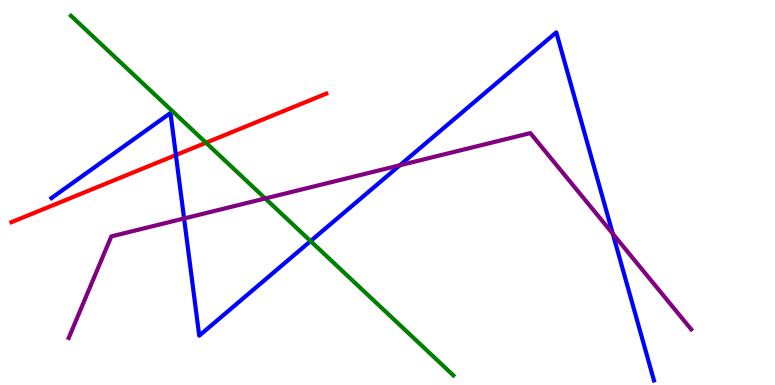[{'lines': ['blue', 'red'], 'intersections': [{'x': 2.27, 'y': 5.97}]}, {'lines': ['green', 'red'], 'intersections': [{'x': 2.66, 'y': 6.29}]}, {'lines': ['purple', 'red'], 'intersections': []}, {'lines': ['blue', 'green'], 'intersections': [{'x': 4.01, 'y': 3.74}]}, {'lines': ['blue', 'purple'], 'intersections': [{'x': 2.38, 'y': 4.33}, {'x': 5.16, 'y': 5.71}, {'x': 7.91, 'y': 3.93}]}, {'lines': ['green', 'purple'], 'intersections': [{'x': 3.42, 'y': 4.85}]}]